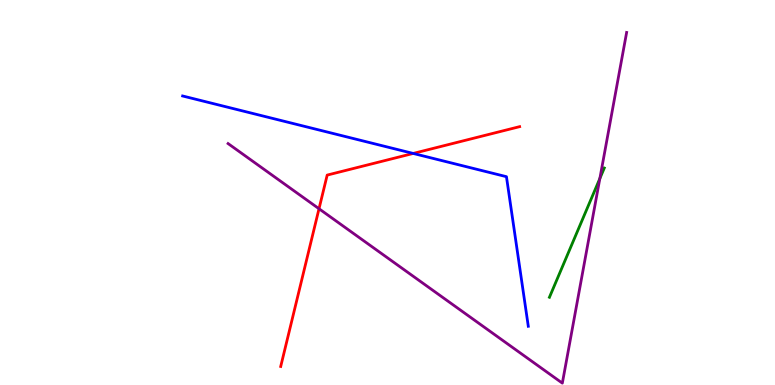[{'lines': ['blue', 'red'], 'intersections': [{'x': 5.33, 'y': 6.01}]}, {'lines': ['green', 'red'], 'intersections': []}, {'lines': ['purple', 'red'], 'intersections': [{'x': 4.12, 'y': 4.58}]}, {'lines': ['blue', 'green'], 'intersections': []}, {'lines': ['blue', 'purple'], 'intersections': []}, {'lines': ['green', 'purple'], 'intersections': [{'x': 7.74, 'y': 5.36}]}]